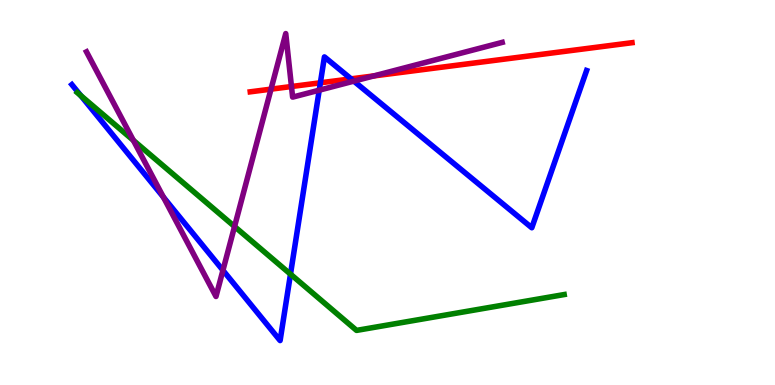[{'lines': ['blue', 'red'], 'intersections': [{'x': 4.13, 'y': 7.85}, {'x': 4.53, 'y': 7.95}]}, {'lines': ['green', 'red'], 'intersections': []}, {'lines': ['purple', 'red'], 'intersections': [{'x': 3.5, 'y': 7.68}, {'x': 3.76, 'y': 7.75}, {'x': 4.82, 'y': 8.03}]}, {'lines': ['blue', 'green'], 'intersections': [{'x': 1.04, 'y': 7.52}, {'x': 3.75, 'y': 2.88}]}, {'lines': ['blue', 'purple'], 'intersections': [{'x': 2.11, 'y': 4.88}, {'x': 2.88, 'y': 2.98}, {'x': 4.12, 'y': 7.66}, {'x': 4.57, 'y': 7.89}]}, {'lines': ['green', 'purple'], 'intersections': [{'x': 1.72, 'y': 6.35}, {'x': 3.03, 'y': 4.12}]}]